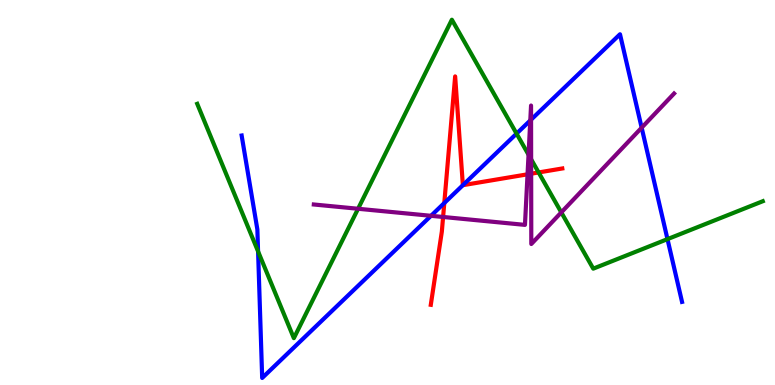[{'lines': ['blue', 'red'], 'intersections': [{'x': 5.73, 'y': 4.73}, {'x': 5.97, 'y': 5.19}]}, {'lines': ['green', 'red'], 'intersections': [{'x': 6.95, 'y': 5.52}]}, {'lines': ['purple', 'red'], 'intersections': [{'x': 5.72, 'y': 4.36}, {'x': 6.81, 'y': 5.47}, {'x': 6.85, 'y': 5.49}]}, {'lines': ['blue', 'green'], 'intersections': [{'x': 3.33, 'y': 3.47}, {'x': 6.67, 'y': 6.53}, {'x': 8.61, 'y': 3.79}]}, {'lines': ['blue', 'purple'], 'intersections': [{'x': 5.56, 'y': 4.39}, {'x': 6.84, 'y': 6.87}, {'x': 6.85, 'y': 6.89}, {'x': 8.28, 'y': 6.68}]}, {'lines': ['green', 'purple'], 'intersections': [{'x': 4.62, 'y': 4.58}, {'x': 6.82, 'y': 5.98}, {'x': 6.85, 'y': 5.86}, {'x': 7.24, 'y': 4.48}]}]